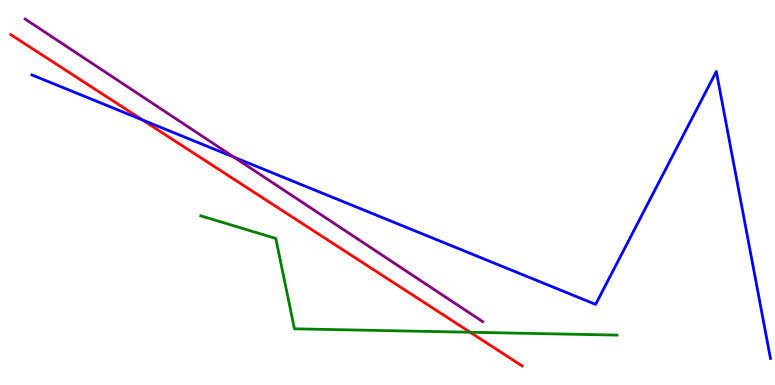[{'lines': ['blue', 'red'], 'intersections': [{'x': 1.84, 'y': 6.89}]}, {'lines': ['green', 'red'], 'intersections': [{'x': 6.07, 'y': 1.37}]}, {'lines': ['purple', 'red'], 'intersections': []}, {'lines': ['blue', 'green'], 'intersections': []}, {'lines': ['blue', 'purple'], 'intersections': [{'x': 3.02, 'y': 5.92}]}, {'lines': ['green', 'purple'], 'intersections': []}]